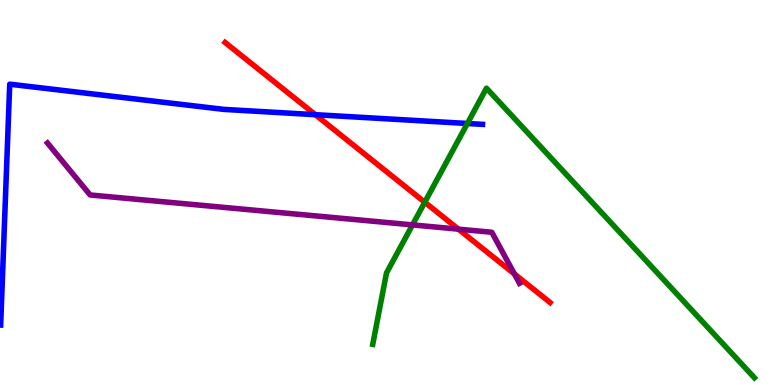[{'lines': ['blue', 'red'], 'intersections': [{'x': 4.07, 'y': 7.02}]}, {'lines': ['green', 'red'], 'intersections': [{'x': 5.48, 'y': 4.75}]}, {'lines': ['purple', 'red'], 'intersections': [{'x': 5.92, 'y': 4.05}, {'x': 6.64, 'y': 2.88}]}, {'lines': ['blue', 'green'], 'intersections': [{'x': 6.03, 'y': 6.79}]}, {'lines': ['blue', 'purple'], 'intersections': []}, {'lines': ['green', 'purple'], 'intersections': [{'x': 5.32, 'y': 4.16}]}]